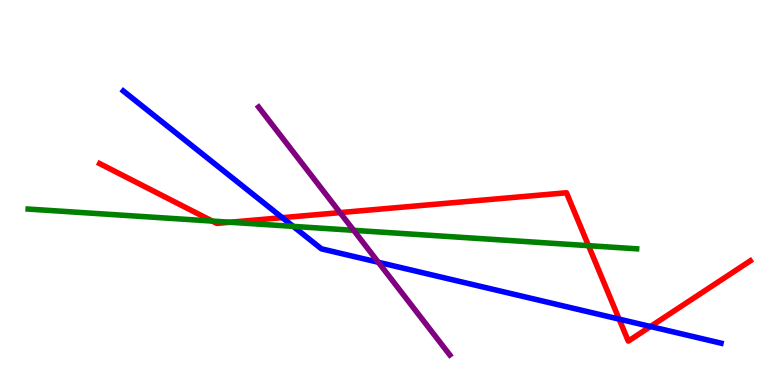[{'lines': ['blue', 'red'], 'intersections': [{'x': 3.64, 'y': 4.35}, {'x': 7.99, 'y': 1.71}, {'x': 8.39, 'y': 1.52}]}, {'lines': ['green', 'red'], 'intersections': [{'x': 2.74, 'y': 4.26}, {'x': 2.97, 'y': 4.23}, {'x': 7.59, 'y': 3.62}]}, {'lines': ['purple', 'red'], 'intersections': [{'x': 4.39, 'y': 4.48}]}, {'lines': ['blue', 'green'], 'intersections': [{'x': 3.78, 'y': 4.12}]}, {'lines': ['blue', 'purple'], 'intersections': [{'x': 4.88, 'y': 3.19}]}, {'lines': ['green', 'purple'], 'intersections': [{'x': 4.56, 'y': 4.02}]}]